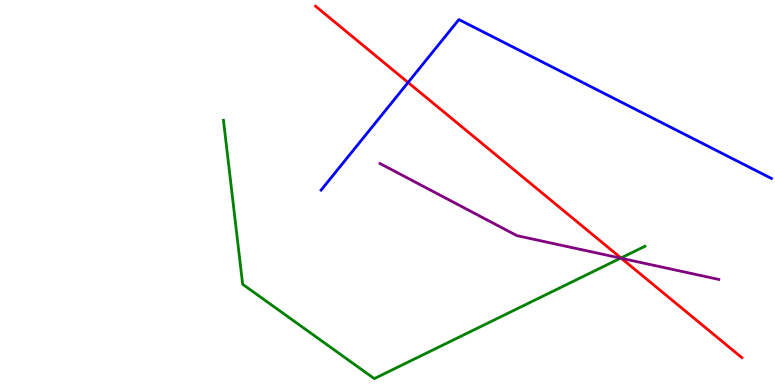[{'lines': ['blue', 'red'], 'intersections': [{'x': 5.27, 'y': 7.86}]}, {'lines': ['green', 'red'], 'intersections': [{'x': 8.01, 'y': 3.3}]}, {'lines': ['purple', 'red'], 'intersections': [{'x': 8.02, 'y': 3.29}]}, {'lines': ['blue', 'green'], 'intersections': []}, {'lines': ['blue', 'purple'], 'intersections': []}, {'lines': ['green', 'purple'], 'intersections': [{'x': 8.01, 'y': 3.3}]}]